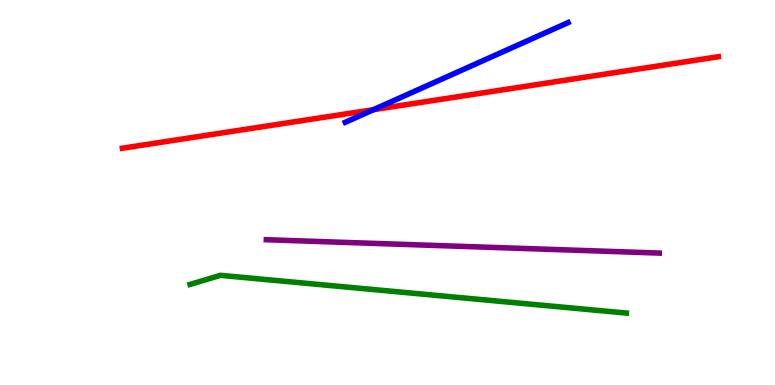[{'lines': ['blue', 'red'], 'intersections': [{'x': 4.82, 'y': 7.15}]}, {'lines': ['green', 'red'], 'intersections': []}, {'lines': ['purple', 'red'], 'intersections': []}, {'lines': ['blue', 'green'], 'intersections': []}, {'lines': ['blue', 'purple'], 'intersections': []}, {'lines': ['green', 'purple'], 'intersections': []}]